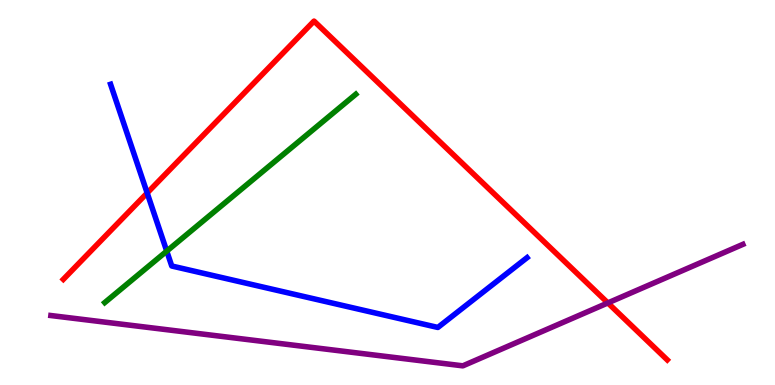[{'lines': ['blue', 'red'], 'intersections': [{'x': 1.9, 'y': 4.99}]}, {'lines': ['green', 'red'], 'intersections': []}, {'lines': ['purple', 'red'], 'intersections': [{'x': 7.84, 'y': 2.13}]}, {'lines': ['blue', 'green'], 'intersections': [{'x': 2.15, 'y': 3.48}]}, {'lines': ['blue', 'purple'], 'intersections': []}, {'lines': ['green', 'purple'], 'intersections': []}]